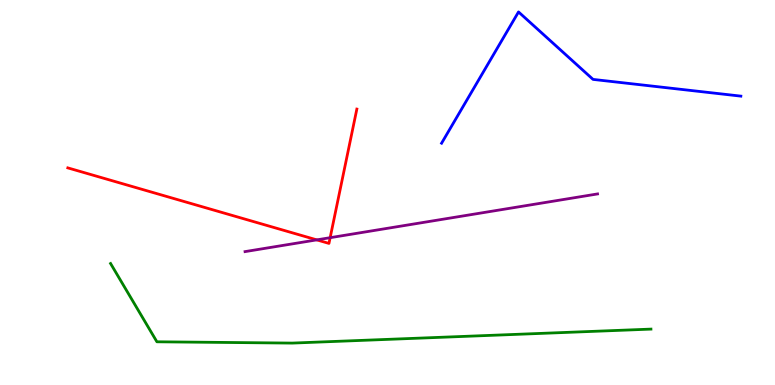[{'lines': ['blue', 'red'], 'intersections': []}, {'lines': ['green', 'red'], 'intersections': []}, {'lines': ['purple', 'red'], 'intersections': [{'x': 4.09, 'y': 3.77}, {'x': 4.26, 'y': 3.83}]}, {'lines': ['blue', 'green'], 'intersections': []}, {'lines': ['blue', 'purple'], 'intersections': []}, {'lines': ['green', 'purple'], 'intersections': []}]